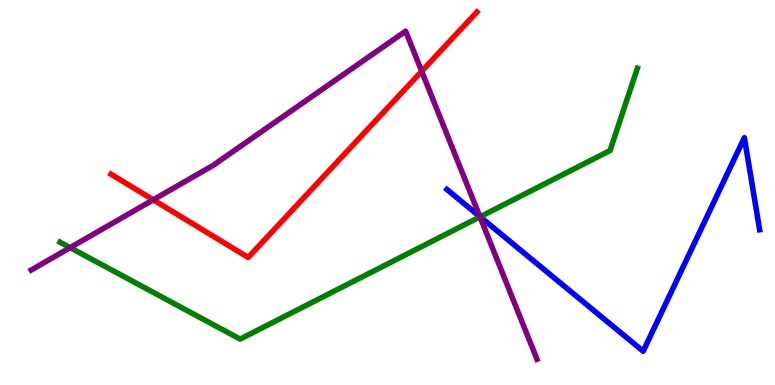[{'lines': ['blue', 'red'], 'intersections': []}, {'lines': ['green', 'red'], 'intersections': []}, {'lines': ['purple', 'red'], 'intersections': [{'x': 1.98, 'y': 4.81}, {'x': 5.44, 'y': 8.15}]}, {'lines': ['blue', 'green'], 'intersections': [{'x': 6.19, 'y': 4.37}]}, {'lines': ['blue', 'purple'], 'intersections': [{'x': 6.19, 'y': 4.37}]}, {'lines': ['green', 'purple'], 'intersections': [{'x': 0.905, 'y': 3.57}, {'x': 6.19, 'y': 4.37}]}]